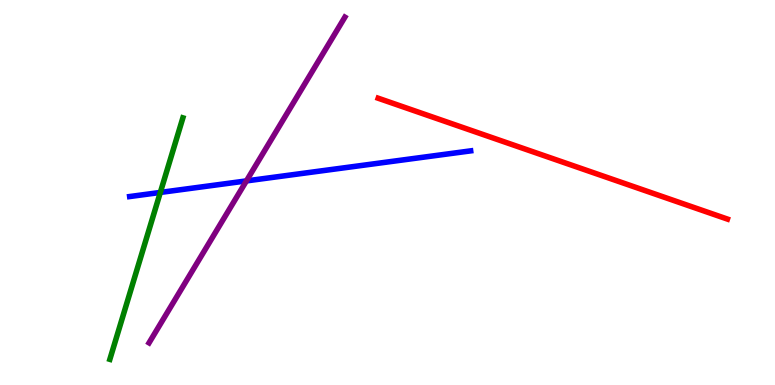[{'lines': ['blue', 'red'], 'intersections': []}, {'lines': ['green', 'red'], 'intersections': []}, {'lines': ['purple', 'red'], 'intersections': []}, {'lines': ['blue', 'green'], 'intersections': [{'x': 2.07, 'y': 5.0}]}, {'lines': ['blue', 'purple'], 'intersections': [{'x': 3.18, 'y': 5.3}]}, {'lines': ['green', 'purple'], 'intersections': []}]